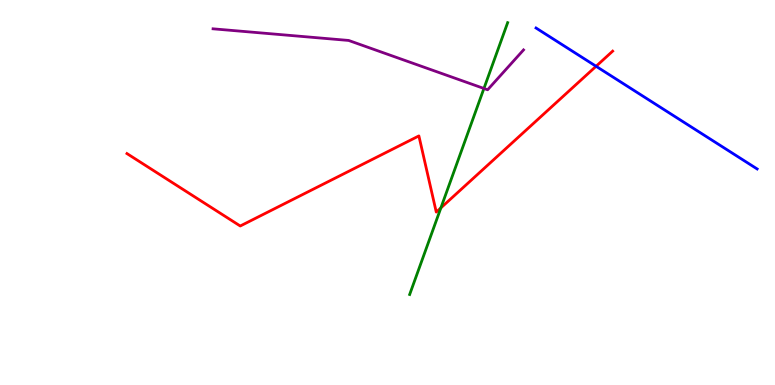[{'lines': ['blue', 'red'], 'intersections': [{'x': 7.69, 'y': 8.28}]}, {'lines': ['green', 'red'], 'intersections': [{'x': 5.69, 'y': 4.6}]}, {'lines': ['purple', 'red'], 'intersections': []}, {'lines': ['blue', 'green'], 'intersections': []}, {'lines': ['blue', 'purple'], 'intersections': []}, {'lines': ['green', 'purple'], 'intersections': [{'x': 6.24, 'y': 7.7}]}]